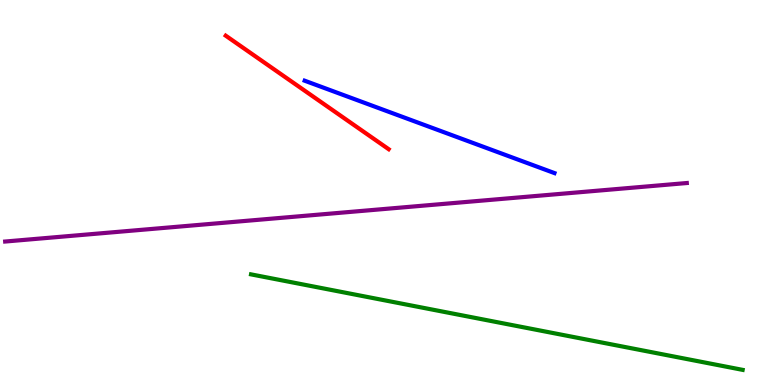[{'lines': ['blue', 'red'], 'intersections': []}, {'lines': ['green', 'red'], 'intersections': []}, {'lines': ['purple', 'red'], 'intersections': []}, {'lines': ['blue', 'green'], 'intersections': []}, {'lines': ['blue', 'purple'], 'intersections': []}, {'lines': ['green', 'purple'], 'intersections': []}]